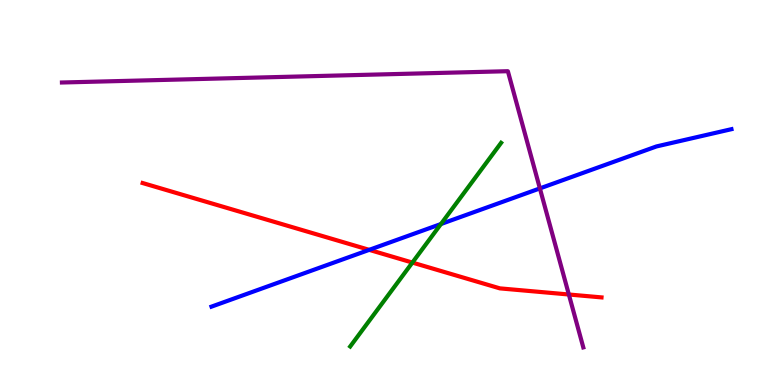[{'lines': ['blue', 'red'], 'intersections': [{'x': 4.76, 'y': 3.51}]}, {'lines': ['green', 'red'], 'intersections': [{'x': 5.32, 'y': 3.18}]}, {'lines': ['purple', 'red'], 'intersections': [{'x': 7.34, 'y': 2.35}]}, {'lines': ['blue', 'green'], 'intersections': [{'x': 5.69, 'y': 4.18}]}, {'lines': ['blue', 'purple'], 'intersections': [{'x': 6.97, 'y': 5.11}]}, {'lines': ['green', 'purple'], 'intersections': []}]